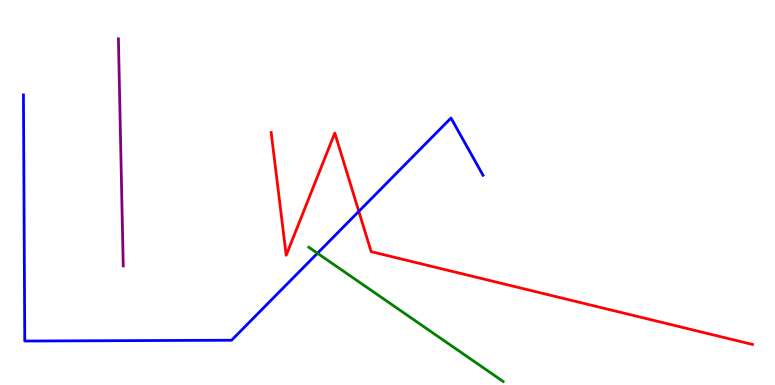[{'lines': ['blue', 'red'], 'intersections': [{'x': 4.63, 'y': 4.51}]}, {'lines': ['green', 'red'], 'intersections': []}, {'lines': ['purple', 'red'], 'intersections': []}, {'lines': ['blue', 'green'], 'intersections': [{'x': 4.1, 'y': 3.42}]}, {'lines': ['blue', 'purple'], 'intersections': []}, {'lines': ['green', 'purple'], 'intersections': []}]